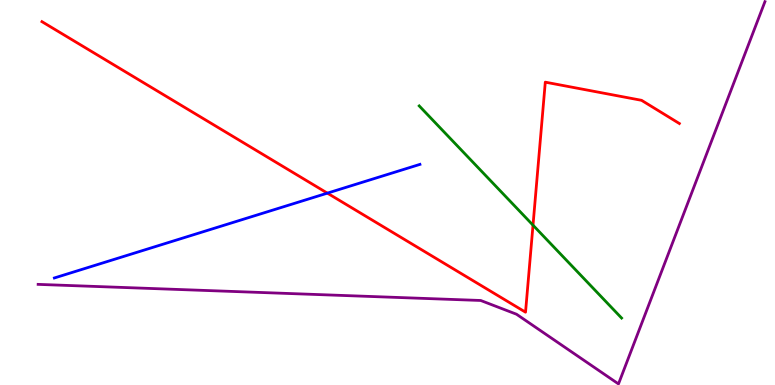[{'lines': ['blue', 'red'], 'intersections': [{'x': 4.22, 'y': 4.98}]}, {'lines': ['green', 'red'], 'intersections': [{'x': 6.88, 'y': 4.15}]}, {'lines': ['purple', 'red'], 'intersections': []}, {'lines': ['blue', 'green'], 'intersections': []}, {'lines': ['blue', 'purple'], 'intersections': []}, {'lines': ['green', 'purple'], 'intersections': []}]